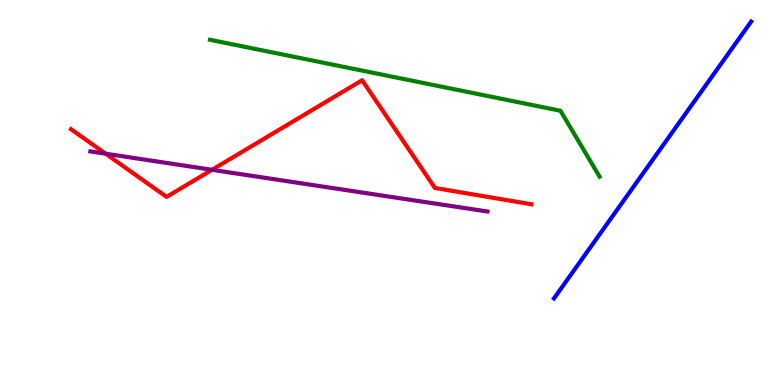[{'lines': ['blue', 'red'], 'intersections': []}, {'lines': ['green', 'red'], 'intersections': []}, {'lines': ['purple', 'red'], 'intersections': [{'x': 1.36, 'y': 6.01}, {'x': 2.74, 'y': 5.59}]}, {'lines': ['blue', 'green'], 'intersections': []}, {'lines': ['blue', 'purple'], 'intersections': []}, {'lines': ['green', 'purple'], 'intersections': []}]